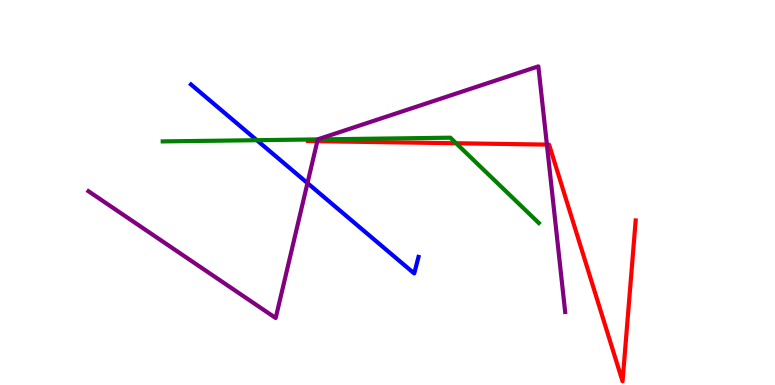[{'lines': ['blue', 'red'], 'intersections': []}, {'lines': ['green', 'red'], 'intersections': [{'x': 5.89, 'y': 6.28}]}, {'lines': ['purple', 'red'], 'intersections': [{'x': 4.09, 'y': 6.33}, {'x': 7.06, 'y': 6.24}]}, {'lines': ['blue', 'green'], 'intersections': [{'x': 3.31, 'y': 6.36}]}, {'lines': ['blue', 'purple'], 'intersections': [{'x': 3.97, 'y': 5.24}]}, {'lines': ['green', 'purple'], 'intersections': [{'x': 4.1, 'y': 6.38}]}]